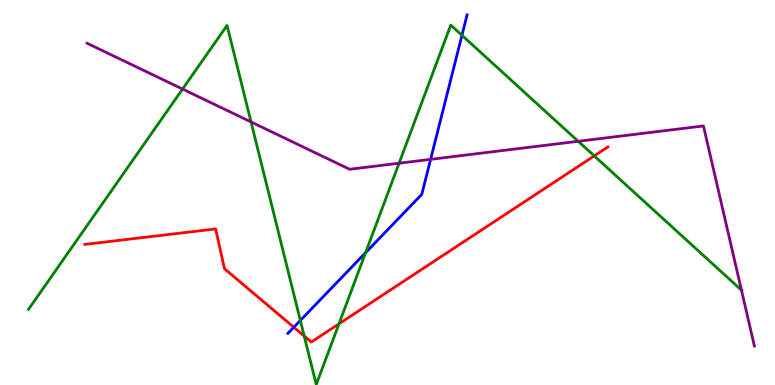[{'lines': ['blue', 'red'], 'intersections': [{'x': 3.79, 'y': 1.5}]}, {'lines': ['green', 'red'], 'intersections': [{'x': 3.93, 'y': 1.27}, {'x': 4.37, 'y': 1.59}, {'x': 7.67, 'y': 5.95}]}, {'lines': ['purple', 'red'], 'intersections': []}, {'lines': ['blue', 'green'], 'intersections': [{'x': 3.88, 'y': 1.68}, {'x': 4.72, 'y': 3.44}, {'x': 5.96, 'y': 9.08}]}, {'lines': ['blue', 'purple'], 'intersections': [{'x': 5.56, 'y': 5.86}]}, {'lines': ['green', 'purple'], 'intersections': [{'x': 2.36, 'y': 7.69}, {'x': 3.24, 'y': 6.83}, {'x': 5.15, 'y': 5.76}, {'x': 7.46, 'y': 6.33}, {'x': 9.57, 'y': 2.46}]}]